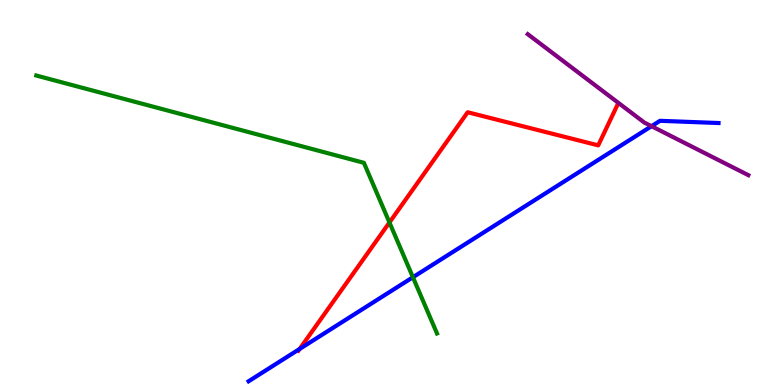[{'lines': ['blue', 'red'], 'intersections': [{'x': 3.87, 'y': 0.936}]}, {'lines': ['green', 'red'], 'intersections': [{'x': 5.03, 'y': 4.22}]}, {'lines': ['purple', 'red'], 'intersections': []}, {'lines': ['blue', 'green'], 'intersections': [{'x': 5.33, 'y': 2.8}]}, {'lines': ['blue', 'purple'], 'intersections': [{'x': 8.41, 'y': 6.72}]}, {'lines': ['green', 'purple'], 'intersections': []}]